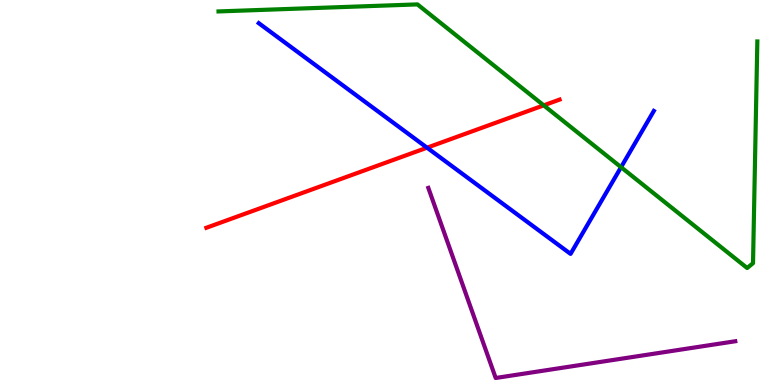[{'lines': ['blue', 'red'], 'intersections': [{'x': 5.51, 'y': 6.16}]}, {'lines': ['green', 'red'], 'intersections': [{'x': 7.02, 'y': 7.26}]}, {'lines': ['purple', 'red'], 'intersections': []}, {'lines': ['blue', 'green'], 'intersections': [{'x': 8.01, 'y': 5.66}]}, {'lines': ['blue', 'purple'], 'intersections': []}, {'lines': ['green', 'purple'], 'intersections': []}]